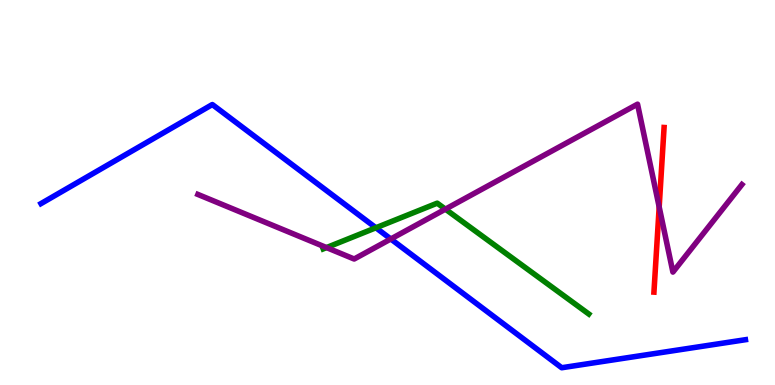[{'lines': ['blue', 'red'], 'intersections': []}, {'lines': ['green', 'red'], 'intersections': []}, {'lines': ['purple', 'red'], 'intersections': [{'x': 8.51, 'y': 4.62}]}, {'lines': ['blue', 'green'], 'intersections': [{'x': 4.85, 'y': 4.08}]}, {'lines': ['blue', 'purple'], 'intersections': [{'x': 5.04, 'y': 3.79}]}, {'lines': ['green', 'purple'], 'intersections': [{'x': 4.21, 'y': 3.57}, {'x': 5.75, 'y': 4.57}]}]